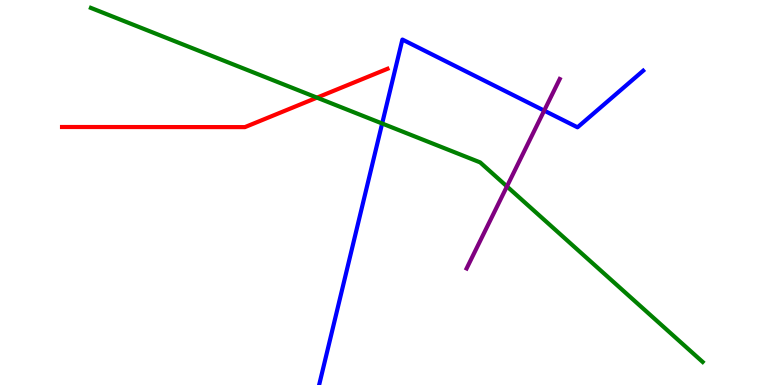[{'lines': ['blue', 'red'], 'intersections': []}, {'lines': ['green', 'red'], 'intersections': [{'x': 4.09, 'y': 7.46}]}, {'lines': ['purple', 'red'], 'intersections': []}, {'lines': ['blue', 'green'], 'intersections': [{'x': 4.93, 'y': 6.79}]}, {'lines': ['blue', 'purple'], 'intersections': [{'x': 7.02, 'y': 7.13}]}, {'lines': ['green', 'purple'], 'intersections': [{'x': 6.54, 'y': 5.16}]}]